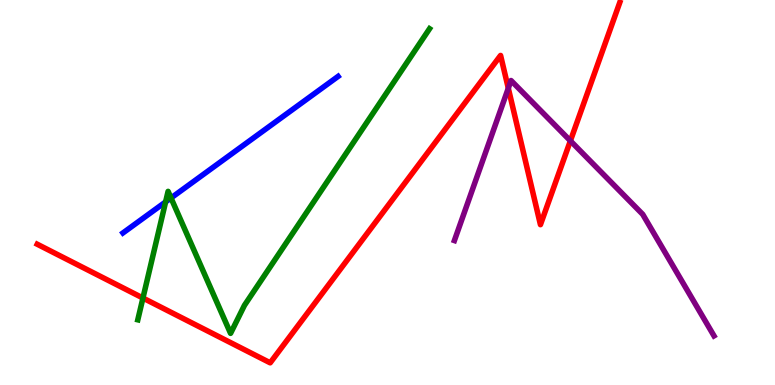[{'lines': ['blue', 'red'], 'intersections': []}, {'lines': ['green', 'red'], 'intersections': [{'x': 1.84, 'y': 2.26}]}, {'lines': ['purple', 'red'], 'intersections': [{'x': 6.56, 'y': 7.71}, {'x': 7.36, 'y': 6.34}]}, {'lines': ['blue', 'green'], 'intersections': [{'x': 2.14, 'y': 4.76}, {'x': 2.21, 'y': 4.86}]}, {'lines': ['blue', 'purple'], 'intersections': []}, {'lines': ['green', 'purple'], 'intersections': []}]